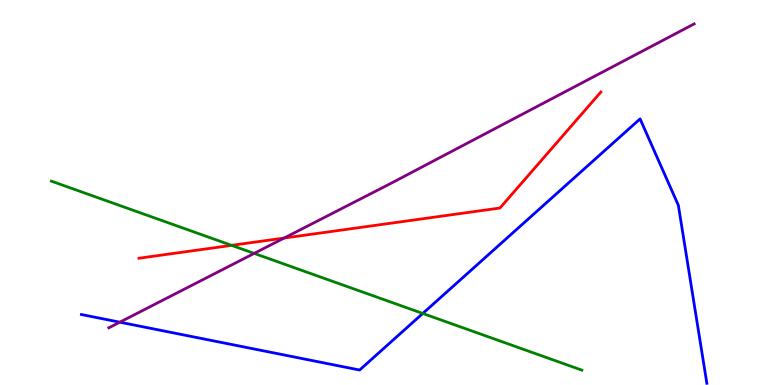[{'lines': ['blue', 'red'], 'intersections': []}, {'lines': ['green', 'red'], 'intersections': [{'x': 2.99, 'y': 3.63}]}, {'lines': ['purple', 'red'], 'intersections': [{'x': 3.67, 'y': 3.82}]}, {'lines': ['blue', 'green'], 'intersections': [{'x': 5.46, 'y': 1.86}]}, {'lines': ['blue', 'purple'], 'intersections': [{'x': 1.55, 'y': 1.63}]}, {'lines': ['green', 'purple'], 'intersections': [{'x': 3.28, 'y': 3.42}]}]